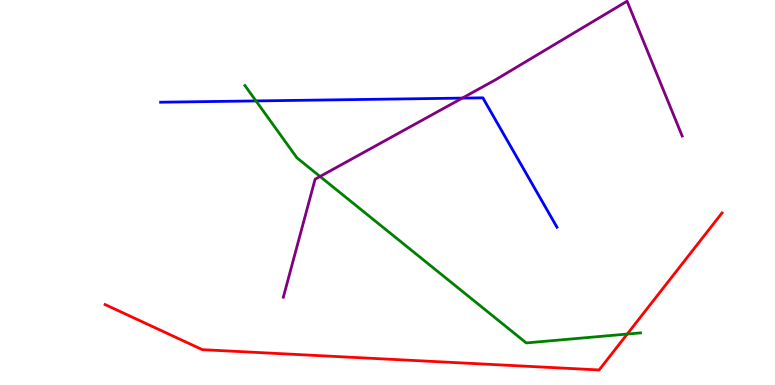[{'lines': ['blue', 'red'], 'intersections': []}, {'lines': ['green', 'red'], 'intersections': [{'x': 8.09, 'y': 1.32}]}, {'lines': ['purple', 'red'], 'intersections': []}, {'lines': ['blue', 'green'], 'intersections': [{'x': 3.3, 'y': 7.38}]}, {'lines': ['blue', 'purple'], 'intersections': [{'x': 5.96, 'y': 7.45}]}, {'lines': ['green', 'purple'], 'intersections': [{'x': 4.13, 'y': 5.42}]}]